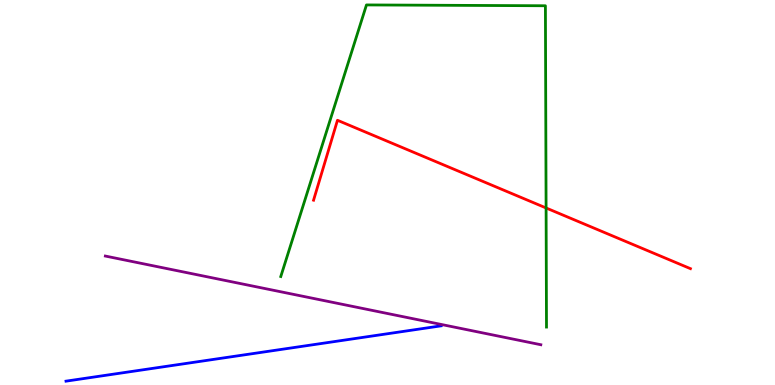[{'lines': ['blue', 'red'], 'intersections': []}, {'lines': ['green', 'red'], 'intersections': [{'x': 7.05, 'y': 4.6}]}, {'lines': ['purple', 'red'], 'intersections': []}, {'lines': ['blue', 'green'], 'intersections': []}, {'lines': ['blue', 'purple'], 'intersections': []}, {'lines': ['green', 'purple'], 'intersections': []}]